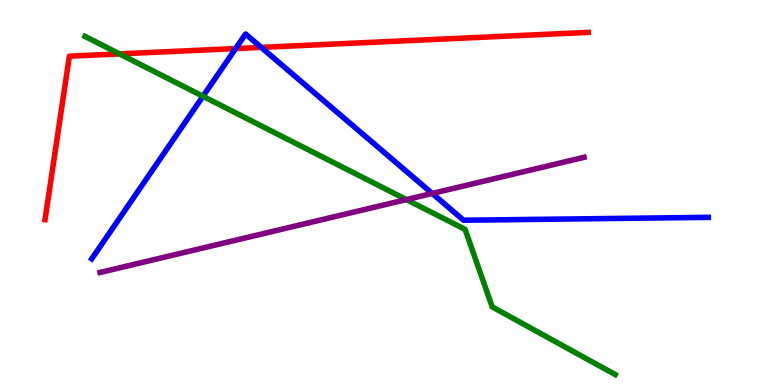[{'lines': ['blue', 'red'], 'intersections': [{'x': 3.04, 'y': 8.74}, {'x': 3.37, 'y': 8.77}]}, {'lines': ['green', 'red'], 'intersections': [{'x': 1.54, 'y': 8.6}]}, {'lines': ['purple', 'red'], 'intersections': []}, {'lines': ['blue', 'green'], 'intersections': [{'x': 2.62, 'y': 7.5}]}, {'lines': ['blue', 'purple'], 'intersections': [{'x': 5.58, 'y': 4.98}]}, {'lines': ['green', 'purple'], 'intersections': [{'x': 5.24, 'y': 4.82}]}]